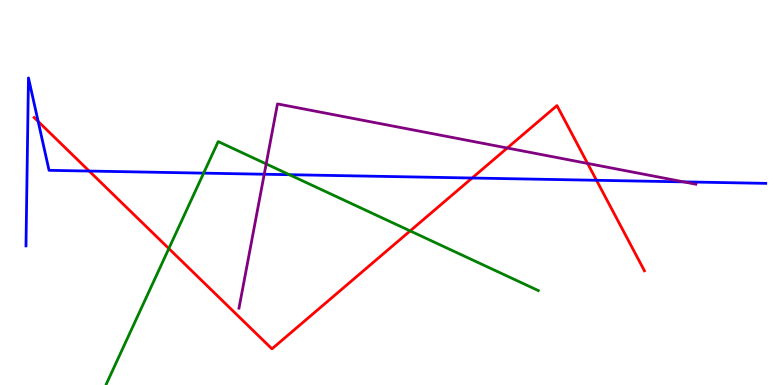[{'lines': ['blue', 'red'], 'intersections': [{'x': 0.492, 'y': 6.85}, {'x': 1.15, 'y': 5.56}, {'x': 6.09, 'y': 5.38}, {'x': 7.7, 'y': 5.32}]}, {'lines': ['green', 'red'], 'intersections': [{'x': 2.18, 'y': 3.54}, {'x': 5.29, 'y': 4.0}]}, {'lines': ['purple', 'red'], 'intersections': [{'x': 6.55, 'y': 6.16}, {'x': 7.58, 'y': 5.76}]}, {'lines': ['blue', 'green'], 'intersections': [{'x': 2.63, 'y': 5.5}, {'x': 3.73, 'y': 5.46}]}, {'lines': ['blue', 'purple'], 'intersections': [{'x': 3.41, 'y': 5.47}, {'x': 8.82, 'y': 5.28}]}, {'lines': ['green', 'purple'], 'intersections': [{'x': 3.43, 'y': 5.74}]}]